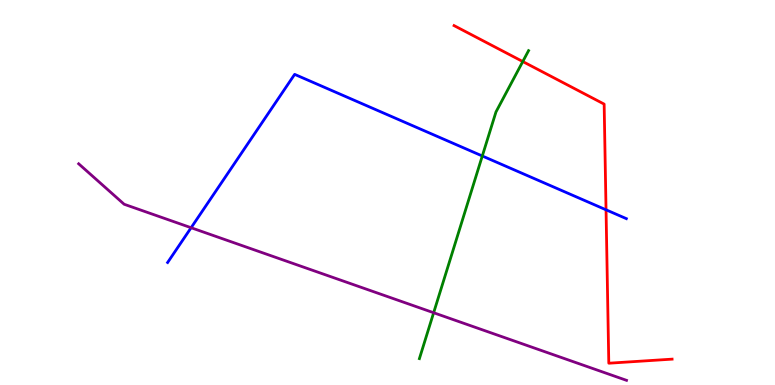[{'lines': ['blue', 'red'], 'intersections': [{'x': 7.82, 'y': 4.55}]}, {'lines': ['green', 'red'], 'intersections': [{'x': 6.75, 'y': 8.4}]}, {'lines': ['purple', 'red'], 'intersections': []}, {'lines': ['blue', 'green'], 'intersections': [{'x': 6.22, 'y': 5.95}]}, {'lines': ['blue', 'purple'], 'intersections': [{'x': 2.47, 'y': 4.09}]}, {'lines': ['green', 'purple'], 'intersections': [{'x': 5.6, 'y': 1.88}]}]